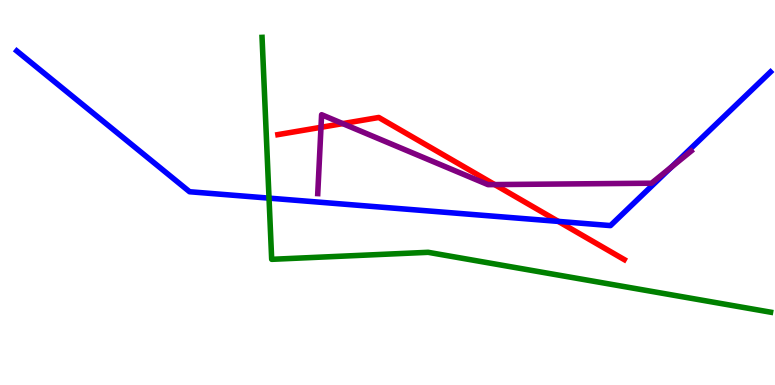[{'lines': ['blue', 'red'], 'intersections': [{'x': 7.2, 'y': 4.25}]}, {'lines': ['green', 'red'], 'intersections': []}, {'lines': ['purple', 'red'], 'intersections': [{'x': 4.14, 'y': 6.69}, {'x': 4.42, 'y': 6.79}, {'x': 6.38, 'y': 5.21}]}, {'lines': ['blue', 'green'], 'intersections': [{'x': 3.47, 'y': 4.85}]}, {'lines': ['blue', 'purple'], 'intersections': [{'x': 8.66, 'y': 5.66}]}, {'lines': ['green', 'purple'], 'intersections': []}]